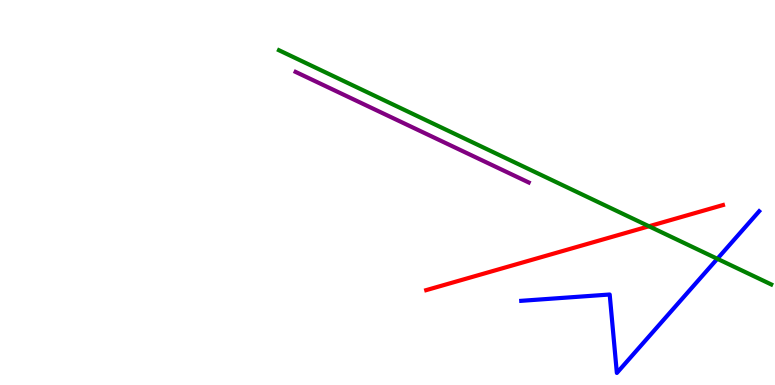[{'lines': ['blue', 'red'], 'intersections': []}, {'lines': ['green', 'red'], 'intersections': [{'x': 8.37, 'y': 4.12}]}, {'lines': ['purple', 'red'], 'intersections': []}, {'lines': ['blue', 'green'], 'intersections': [{'x': 9.26, 'y': 3.28}]}, {'lines': ['blue', 'purple'], 'intersections': []}, {'lines': ['green', 'purple'], 'intersections': []}]